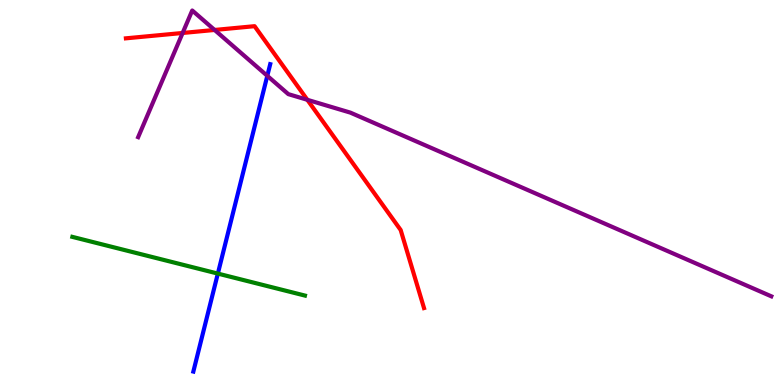[{'lines': ['blue', 'red'], 'intersections': []}, {'lines': ['green', 'red'], 'intersections': []}, {'lines': ['purple', 'red'], 'intersections': [{'x': 2.36, 'y': 9.14}, {'x': 2.77, 'y': 9.22}, {'x': 3.97, 'y': 7.41}]}, {'lines': ['blue', 'green'], 'intersections': [{'x': 2.81, 'y': 2.89}]}, {'lines': ['blue', 'purple'], 'intersections': [{'x': 3.45, 'y': 8.03}]}, {'lines': ['green', 'purple'], 'intersections': []}]